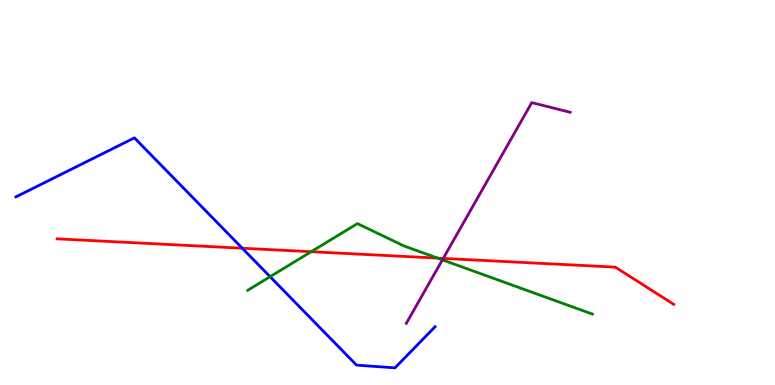[{'lines': ['blue', 'red'], 'intersections': [{'x': 3.13, 'y': 3.55}]}, {'lines': ['green', 'red'], 'intersections': [{'x': 4.02, 'y': 3.46}, {'x': 5.65, 'y': 3.3}]}, {'lines': ['purple', 'red'], 'intersections': [{'x': 5.72, 'y': 3.29}]}, {'lines': ['blue', 'green'], 'intersections': [{'x': 3.49, 'y': 2.81}]}, {'lines': ['blue', 'purple'], 'intersections': []}, {'lines': ['green', 'purple'], 'intersections': [{'x': 5.71, 'y': 3.25}]}]